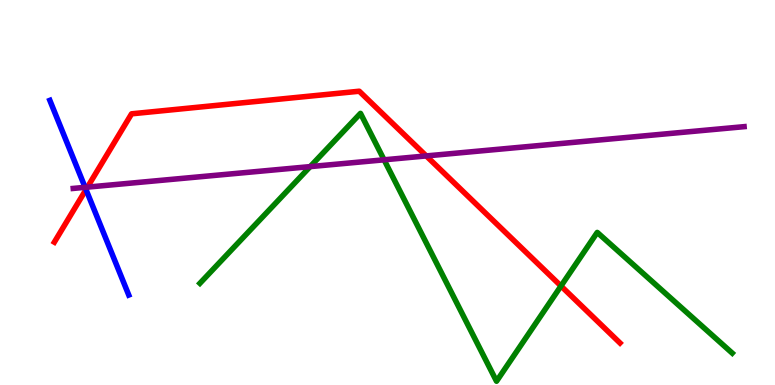[{'lines': ['blue', 'red'], 'intersections': [{'x': 1.11, 'y': 5.08}]}, {'lines': ['green', 'red'], 'intersections': [{'x': 7.24, 'y': 2.57}]}, {'lines': ['purple', 'red'], 'intersections': [{'x': 1.13, 'y': 5.14}, {'x': 5.5, 'y': 5.95}]}, {'lines': ['blue', 'green'], 'intersections': []}, {'lines': ['blue', 'purple'], 'intersections': [{'x': 1.1, 'y': 5.13}]}, {'lines': ['green', 'purple'], 'intersections': [{'x': 4.0, 'y': 5.67}, {'x': 4.96, 'y': 5.85}]}]